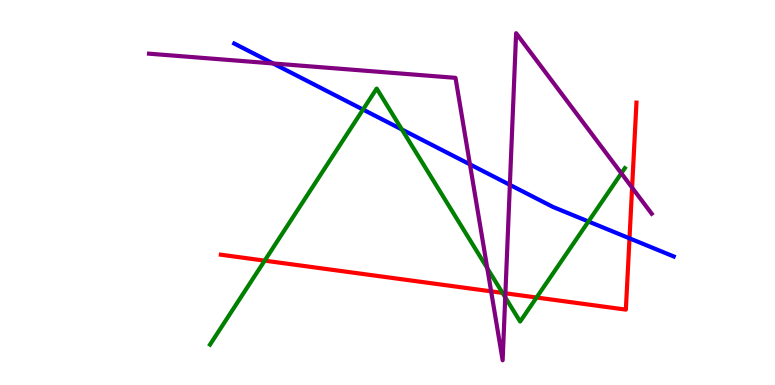[{'lines': ['blue', 'red'], 'intersections': [{'x': 8.12, 'y': 3.81}]}, {'lines': ['green', 'red'], 'intersections': [{'x': 3.42, 'y': 3.23}, {'x': 6.48, 'y': 2.39}, {'x': 6.92, 'y': 2.27}]}, {'lines': ['purple', 'red'], 'intersections': [{'x': 6.34, 'y': 2.43}, {'x': 6.52, 'y': 2.38}, {'x': 8.16, 'y': 5.13}]}, {'lines': ['blue', 'green'], 'intersections': [{'x': 4.68, 'y': 7.15}, {'x': 5.19, 'y': 6.64}, {'x': 7.59, 'y': 4.25}]}, {'lines': ['blue', 'purple'], 'intersections': [{'x': 3.52, 'y': 8.35}, {'x': 6.06, 'y': 5.73}, {'x': 6.58, 'y': 5.2}]}, {'lines': ['green', 'purple'], 'intersections': [{'x': 6.29, 'y': 3.04}, {'x': 6.52, 'y': 2.28}, {'x': 8.02, 'y': 5.5}]}]